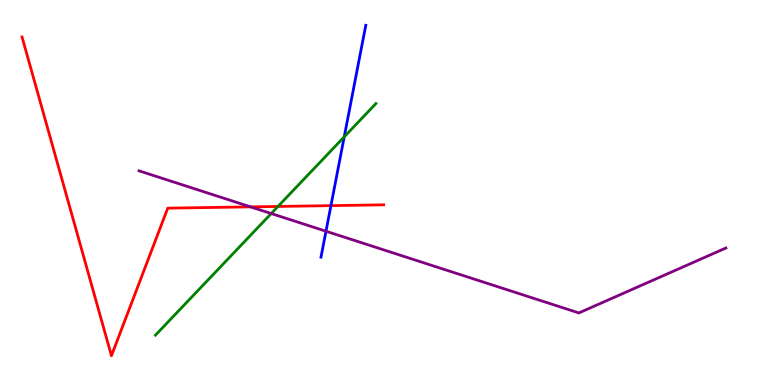[{'lines': ['blue', 'red'], 'intersections': [{'x': 4.27, 'y': 4.66}]}, {'lines': ['green', 'red'], 'intersections': [{'x': 3.59, 'y': 4.64}]}, {'lines': ['purple', 'red'], 'intersections': [{'x': 3.23, 'y': 4.63}]}, {'lines': ['blue', 'green'], 'intersections': [{'x': 4.44, 'y': 6.45}]}, {'lines': ['blue', 'purple'], 'intersections': [{'x': 4.21, 'y': 3.99}]}, {'lines': ['green', 'purple'], 'intersections': [{'x': 3.5, 'y': 4.45}]}]